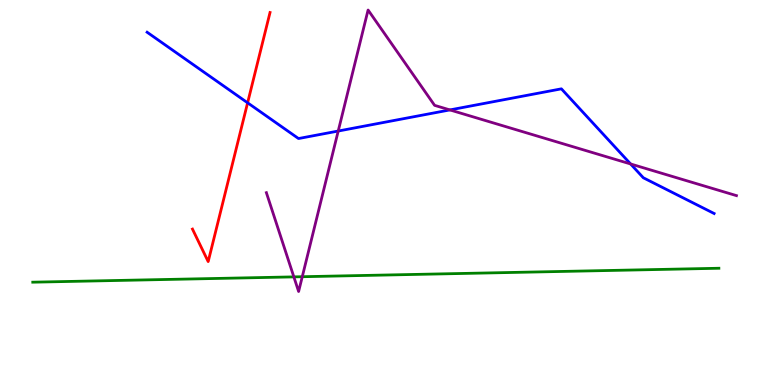[{'lines': ['blue', 'red'], 'intersections': [{'x': 3.2, 'y': 7.33}]}, {'lines': ['green', 'red'], 'intersections': []}, {'lines': ['purple', 'red'], 'intersections': []}, {'lines': ['blue', 'green'], 'intersections': []}, {'lines': ['blue', 'purple'], 'intersections': [{'x': 4.36, 'y': 6.6}, {'x': 5.81, 'y': 7.14}, {'x': 8.14, 'y': 5.74}]}, {'lines': ['green', 'purple'], 'intersections': [{'x': 3.79, 'y': 2.81}, {'x': 3.9, 'y': 2.81}]}]